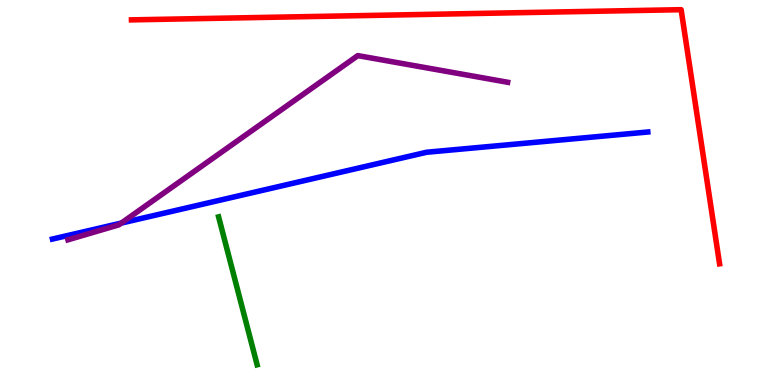[{'lines': ['blue', 'red'], 'intersections': []}, {'lines': ['green', 'red'], 'intersections': []}, {'lines': ['purple', 'red'], 'intersections': []}, {'lines': ['blue', 'green'], 'intersections': []}, {'lines': ['blue', 'purple'], 'intersections': [{'x': 1.57, 'y': 4.21}]}, {'lines': ['green', 'purple'], 'intersections': []}]